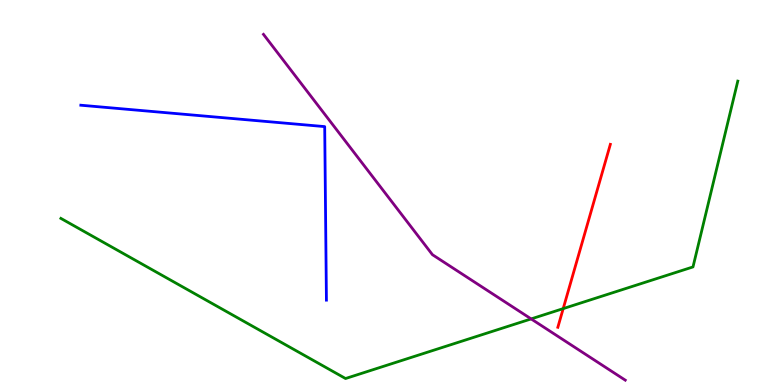[{'lines': ['blue', 'red'], 'intersections': []}, {'lines': ['green', 'red'], 'intersections': [{'x': 7.27, 'y': 1.98}]}, {'lines': ['purple', 'red'], 'intersections': []}, {'lines': ['blue', 'green'], 'intersections': []}, {'lines': ['blue', 'purple'], 'intersections': []}, {'lines': ['green', 'purple'], 'intersections': [{'x': 6.85, 'y': 1.72}]}]